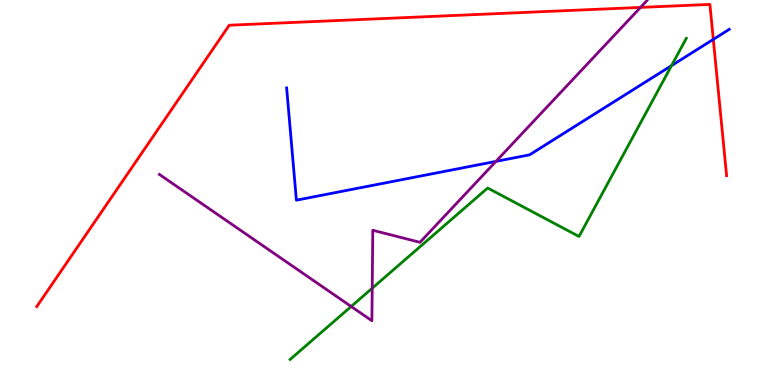[{'lines': ['blue', 'red'], 'intersections': [{'x': 9.2, 'y': 8.98}]}, {'lines': ['green', 'red'], 'intersections': []}, {'lines': ['purple', 'red'], 'intersections': [{'x': 8.26, 'y': 9.81}]}, {'lines': ['blue', 'green'], 'intersections': [{'x': 8.66, 'y': 8.3}]}, {'lines': ['blue', 'purple'], 'intersections': [{'x': 6.4, 'y': 5.81}]}, {'lines': ['green', 'purple'], 'intersections': [{'x': 4.53, 'y': 2.04}, {'x': 4.8, 'y': 2.51}]}]